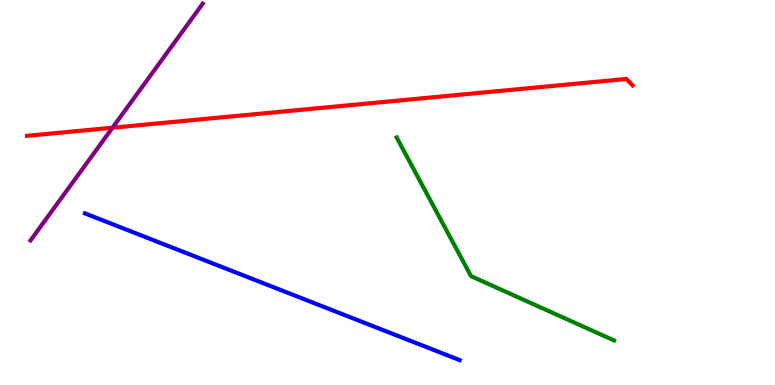[{'lines': ['blue', 'red'], 'intersections': []}, {'lines': ['green', 'red'], 'intersections': []}, {'lines': ['purple', 'red'], 'intersections': [{'x': 1.45, 'y': 6.68}]}, {'lines': ['blue', 'green'], 'intersections': []}, {'lines': ['blue', 'purple'], 'intersections': []}, {'lines': ['green', 'purple'], 'intersections': []}]